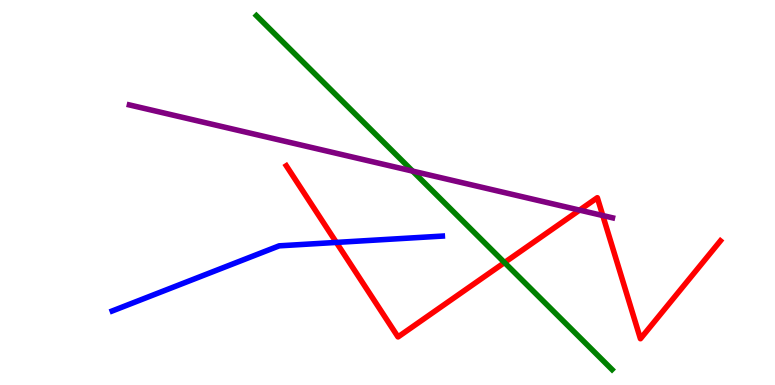[{'lines': ['blue', 'red'], 'intersections': [{'x': 4.34, 'y': 3.7}]}, {'lines': ['green', 'red'], 'intersections': [{'x': 6.51, 'y': 3.18}]}, {'lines': ['purple', 'red'], 'intersections': [{'x': 7.48, 'y': 4.54}, {'x': 7.78, 'y': 4.4}]}, {'lines': ['blue', 'green'], 'intersections': []}, {'lines': ['blue', 'purple'], 'intersections': []}, {'lines': ['green', 'purple'], 'intersections': [{'x': 5.32, 'y': 5.56}]}]